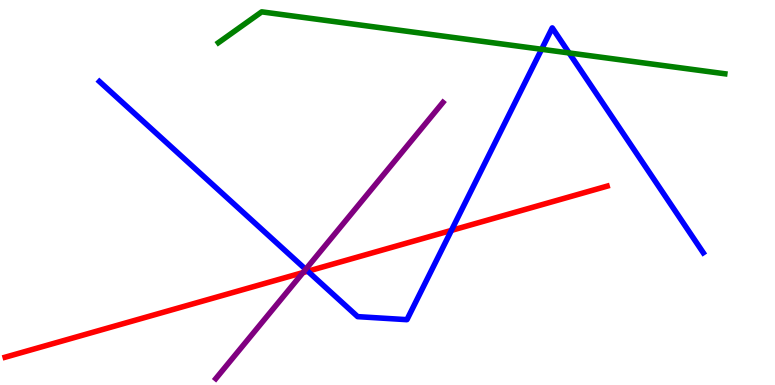[{'lines': ['blue', 'red'], 'intersections': [{'x': 3.97, 'y': 2.96}, {'x': 5.82, 'y': 4.02}]}, {'lines': ['green', 'red'], 'intersections': []}, {'lines': ['purple', 'red'], 'intersections': [{'x': 3.91, 'y': 2.92}]}, {'lines': ['blue', 'green'], 'intersections': [{'x': 6.99, 'y': 8.72}, {'x': 7.34, 'y': 8.62}]}, {'lines': ['blue', 'purple'], 'intersections': [{'x': 3.94, 'y': 3.0}]}, {'lines': ['green', 'purple'], 'intersections': []}]